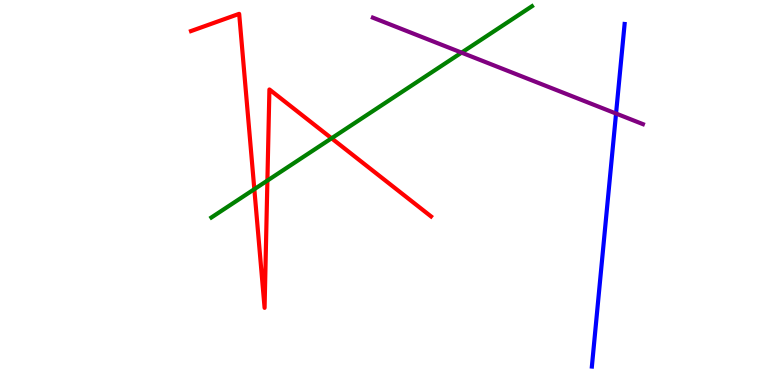[{'lines': ['blue', 'red'], 'intersections': []}, {'lines': ['green', 'red'], 'intersections': [{'x': 3.28, 'y': 5.09}, {'x': 3.45, 'y': 5.31}, {'x': 4.28, 'y': 6.41}]}, {'lines': ['purple', 'red'], 'intersections': []}, {'lines': ['blue', 'green'], 'intersections': []}, {'lines': ['blue', 'purple'], 'intersections': [{'x': 7.95, 'y': 7.05}]}, {'lines': ['green', 'purple'], 'intersections': [{'x': 5.96, 'y': 8.63}]}]